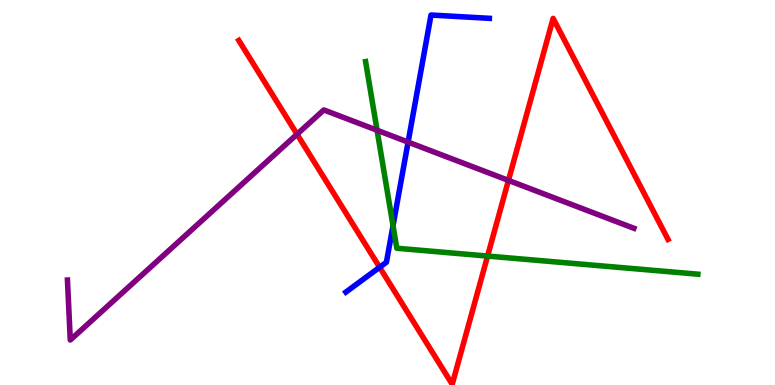[{'lines': ['blue', 'red'], 'intersections': [{'x': 4.9, 'y': 3.06}]}, {'lines': ['green', 'red'], 'intersections': [{'x': 6.29, 'y': 3.35}]}, {'lines': ['purple', 'red'], 'intersections': [{'x': 3.83, 'y': 6.51}, {'x': 6.56, 'y': 5.31}]}, {'lines': ['blue', 'green'], 'intersections': [{'x': 5.07, 'y': 4.14}]}, {'lines': ['blue', 'purple'], 'intersections': [{'x': 5.27, 'y': 6.31}]}, {'lines': ['green', 'purple'], 'intersections': [{'x': 4.87, 'y': 6.62}]}]